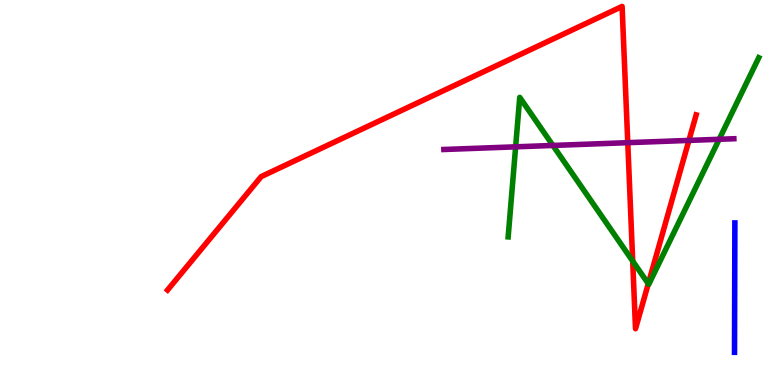[{'lines': ['blue', 'red'], 'intersections': []}, {'lines': ['green', 'red'], 'intersections': [{'x': 8.16, 'y': 3.22}, {'x': 8.37, 'y': 2.63}]}, {'lines': ['purple', 'red'], 'intersections': [{'x': 8.1, 'y': 6.29}, {'x': 8.89, 'y': 6.35}]}, {'lines': ['blue', 'green'], 'intersections': []}, {'lines': ['blue', 'purple'], 'intersections': []}, {'lines': ['green', 'purple'], 'intersections': [{'x': 6.65, 'y': 6.19}, {'x': 7.13, 'y': 6.22}, {'x': 9.28, 'y': 6.38}]}]